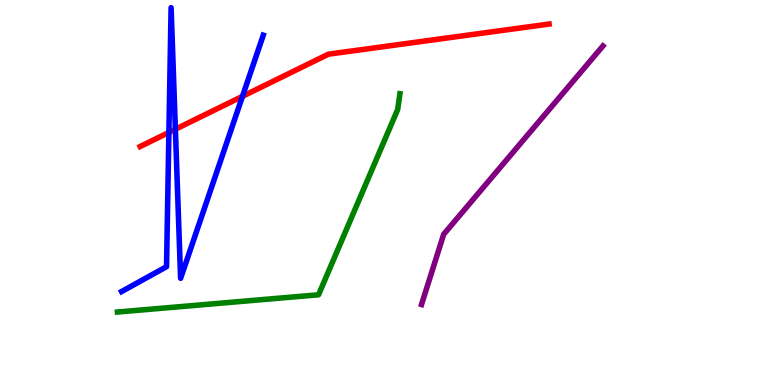[{'lines': ['blue', 'red'], 'intersections': [{'x': 2.18, 'y': 6.56}, {'x': 2.26, 'y': 6.64}, {'x': 3.13, 'y': 7.5}]}, {'lines': ['green', 'red'], 'intersections': []}, {'lines': ['purple', 'red'], 'intersections': []}, {'lines': ['blue', 'green'], 'intersections': []}, {'lines': ['blue', 'purple'], 'intersections': []}, {'lines': ['green', 'purple'], 'intersections': []}]